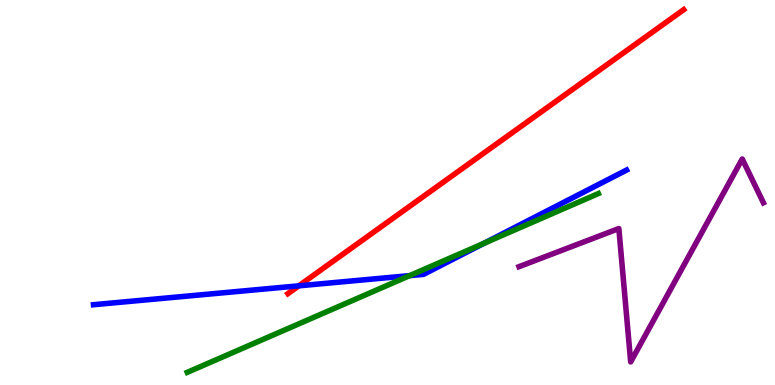[{'lines': ['blue', 'red'], 'intersections': [{'x': 3.86, 'y': 2.58}]}, {'lines': ['green', 'red'], 'intersections': []}, {'lines': ['purple', 'red'], 'intersections': []}, {'lines': ['blue', 'green'], 'intersections': [{'x': 5.29, 'y': 2.84}, {'x': 6.24, 'y': 3.68}]}, {'lines': ['blue', 'purple'], 'intersections': []}, {'lines': ['green', 'purple'], 'intersections': []}]